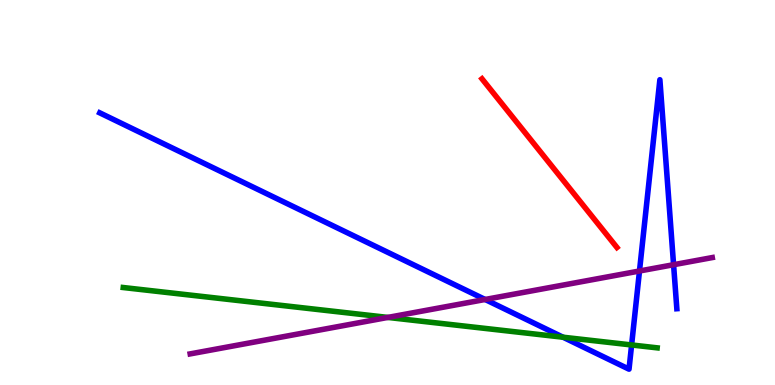[{'lines': ['blue', 'red'], 'intersections': []}, {'lines': ['green', 'red'], 'intersections': []}, {'lines': ['purple', 'red'], 'intersections': []}, {'lines': ['blue', 'green'], 'intersections': [{'x': 7.27, 'y': 1.24}, {'x': 8.15, 'y': 1.04}]}, {'lines': ['blue', 'purple'], 'intersections': [{'x': 6.26, 'y': 2.22}, {'x': 8.25, 'y': 2.96}, {'x': 8.69, 'y': 3.12}]}, {'lines': ['green', 'purple'], 'intersections': [{'x': 5.0, 'y': 1.76}]}]